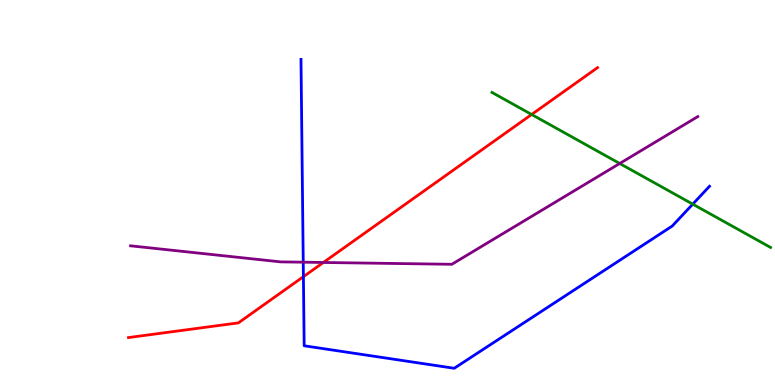[{'lines': ['blue', 'red'], 'intersections': [{'x': 3.91, 'y': 2.81}]}, {'lines': ['green', 'red'], 'intersections': [{'x': 6.86, 'y': 7.03}]}, {'lines': ['purple', 'red'], 'intersections': [{'x': 4.17, 'y': 3.18}]}, {'lines': ['blue', 'green'], 'intersections': [{'x': 8.94, 'y': 4.7}]}, {'lines': ['blue', 'purple'], 'intersections': [{'x': 3.91, 'y': 3.19}]}, {'lines': ['green', 'purple'], 'intersections': [{'x': 8.0, 'y': 5.75}]}]